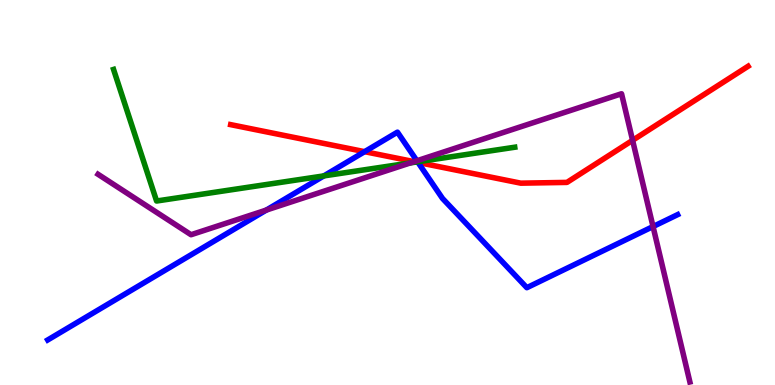[{'lines': ['blue', 'red'], 'intersections': [{'x': 4.7, 'y': 6.06}, {'x': 5.39, 'y': 5.78}]}, {'lines': ['green', 'red'], 'intersections': [{'x': 5.37, 'y': 5.79}]}, {'lines': ['purple', 'red'], 'intersections': [{'x': 5.34, 'y': 5.8}, {'x': 8.16, 'y': 6.36}]}, {'lines': ['blue', 'green'], 'intersections': [{'x': 4.18, 'y': 5.43}, {'x': 5.39, 'y': 5.8}]}, {'lines': ['blue', 'purple'], 'intersections': [{'x': 3.44, 'y': 4.54}, {'x': 5.38, 'y': 5.82}, {'x': 8.43, 'y': 4.12}]}, {'lines': ['green', 'purple'], 'intersections': [{'x': 5.3, 'y': 5.77}]}]